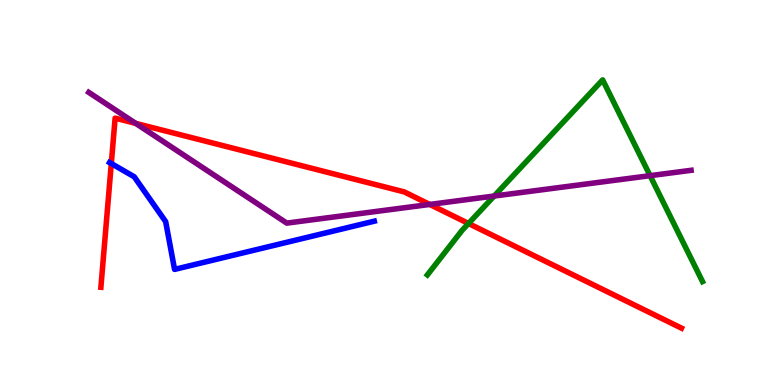[{'lines': ['blue', 'red'], 'intersections': [{'x': 1.44, 'y': 5.75}]}, {'lines': ['green', 'red'], 'intersections': [{'x': 6.05, 'y': 4.2}]}, {'lines': ['purple', 'red'], 'intersections': [{'x': 1.75, 'y': 6.8}, {'x': 5.55, 'y': 4.69}]}, {'lines': ['blue', 'green'], 'intersections': []}, {'lines': ['blue', 'purple'], 'intersections': []}, {'lines': ['green', 'purple'], 'intersections': [{'x': 6.38, 'y': 4.91}, {'x': 8.39, 'y': 5.44}]}]